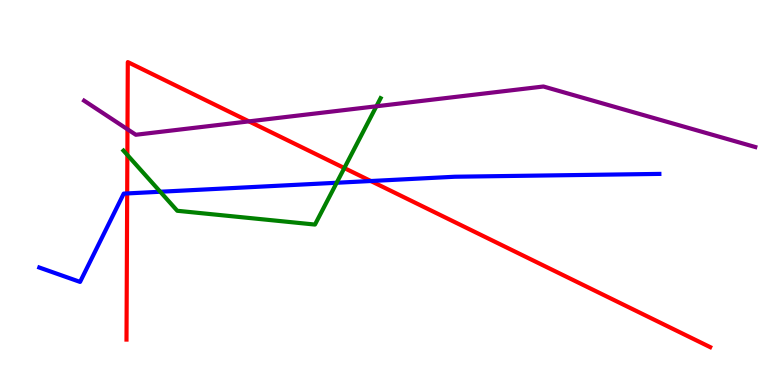[{'lines': ['blue', 'red'], 'intersections': [{'x': 1.64, 'y': 4.98}, {'x': 4.78, 'y': 5.3}]}, {'lines': ['green', 'red'], 'intersections': [{'x': 1.64, 'y': 5.97}, {'x': 4.44, 'y': 5.64}]}, {'lines': ['purple', 'red'], 'intersections': [{'x': 1.64, 'y': 6.64}, {'x': 3.21, 'y': 6.85}]}, {'lines': ['blue', 'green'], 'intersections': [{'x': 2.07, 'y': 5.02}, {'x': 4.34, 'y': 5.25}]}, {'lines': ['blue', 'purple'], 'intersections': []}, {'lines': ['green', 'purple'], 'intersections': [{'x': 4.86, 'y': 7.24}]}]